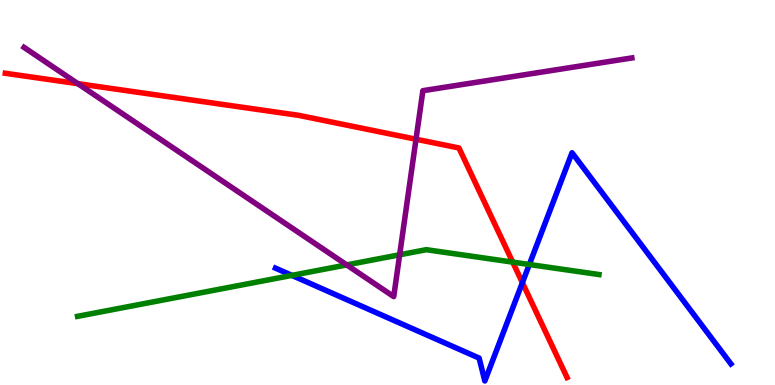[{'lines': ['blue', 'red'], 'intersections': [{'x': 6.74, 'y': 2.66}]}, {'lines': ['green', 'red'], 'intersections': [{'x': 6.62, 'y': 3.19}]}, {'lines': ['purple', 'red'], 'intersections': [{'x': 1.0, 'y': 7.83}, {'x': 5.37, 'y': 6.38}]}, {'lines': ['blue', 'green'], 'intersections': [{'x': 3.77, 'y': 2.85}, {'x': 6.83, 'y': 3.13}]}, {'lines': ['blue', 'purple'], 'intersections': []}, {'lines': ['green', 'purple'], 'intersections': [{'x': 4.47, 'y': 3.12}, {'x': 5.16, 'y': 3.38}]}]